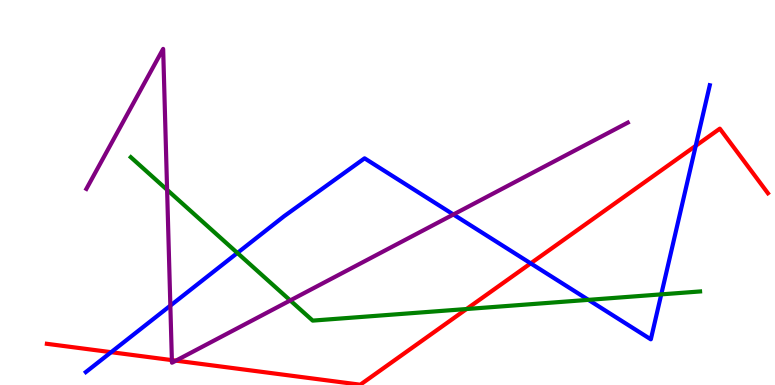[{'lines': ['blue', 'red'], 'intersections': [{'x': 1.43, 'y': 0.852}, {'x': 6.85, 'y': 3.16}, {'x': 8.98, 'y': 6.21}]}, {'lines': ['green', 'red'], 'intersections': [{'x': 6.02, 'y': 1.97}]}, {'lines': ['purple', 'red'], 'intersections': [{'x': 2.22, 'y': 0.646}, {'x': 2.27, 'y': 0.633}]}, {'lines': ['blue', 'green'], 'intersections': [{'x': 3.06, 'y': 3.43}, {'x': 7.59, 'y': 2.21}, {'x': 8.53, 'y': 2.35}]}, {'lines': ['blue', 'purple'], 'intersections': [{'x': 2.2, 'y': 2.06}, {'x': 5.85, 'y': 4.43}]}, {'lines': ['green', 'purple'], 'intersections': [{'x': 2.16, 'y': 5.07}, {'x': 3.75, 'y': 2.2}]}]